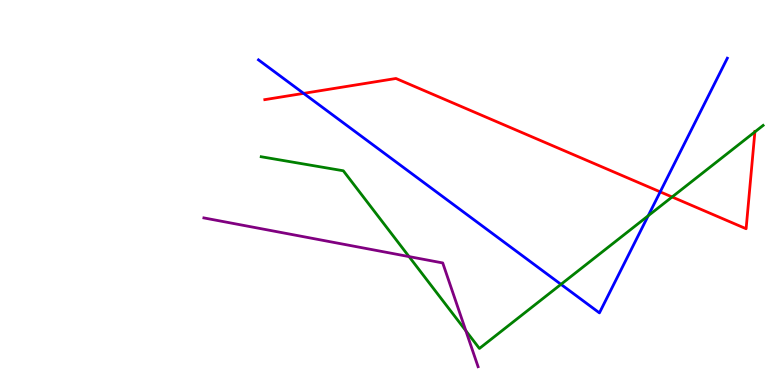[{'lines': ['blue', 'red'], 'intersections': [{'x': 3.92, 'y': 7.57}, {'x': 8.52, 'y': 5.02}]}, {'lines': ['green', 'red'], 'intersections': [{'x': 8.67, 'y': 4.88}, {'x': 9.74, 'y': 6.57}]}, {'lines': ['purple', 'red'], 'intersections': []}, {'lines': ['blue', 'green'], 'intersections': [{'x': 7.24, 'y': 2.61}, {'x': 8.36, 'y': 4.4}]}, {'lines': ['blue', 'purple'], 'intersections': []}, {'lines': ['green', 'purple'], 'intersections': [{'x': 5.28, 'y': 3.34}, {'x': 6.01, 'y': 1.41}]}]